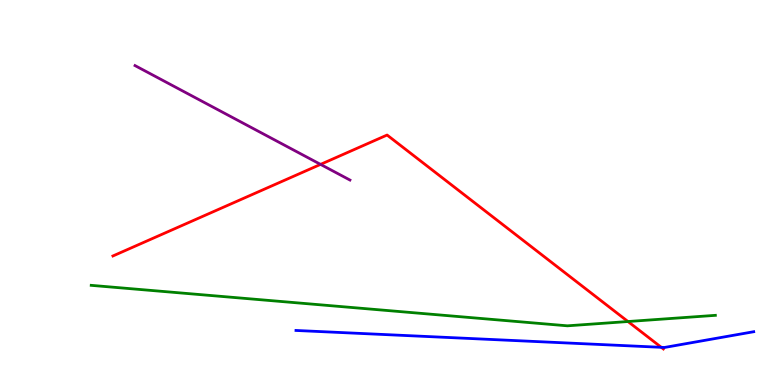[{'lines': ['blue', 'red'], 'intersections': [{'x': 8.53, 'y': 0.979}]}, {'lines': ['green', 'red'], 'intersections': [{'x': 8.1, 'y': 1.65}]}, {'lines': ['purple', 'red'], 'intersections': [{'x': 4.14, 'y': 5.73}]}, {'lines': ['blue', 'green'], 'intersections': []}, {'lines': ['blue', 'purple'], 'intersections': []}, {'lines': ['green', 'purple'], 'intersections': []}]